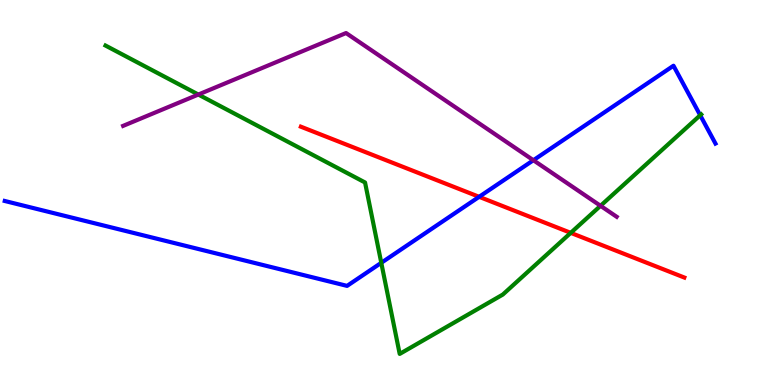[{'lines': ['blue', 'red'], 'intersections': [{'x': 6.18, 'y': 4.89}]}, {'lines': ['green', 'red'], 'intersections': [{'x': 7.36, 'y': 3.95}]}, {'lines': ['purple', 'red'], 'intersections': []}, {'lines': ['blue', 'green'], 'intersections': [{'x': 4.92, 'y': 3.17}, {'x': 9.03, 'y': 7.01}]}, {'lines': ['blue', 'purple'], 'intersections': [{'x': 6.88, 'y': 5.84}]}, {'lines': ['green', 'purple'], 'intersections': [{'x': 2.56, 'y': 7.54}, {'x': 7.75, 'y': 4.65}]}]